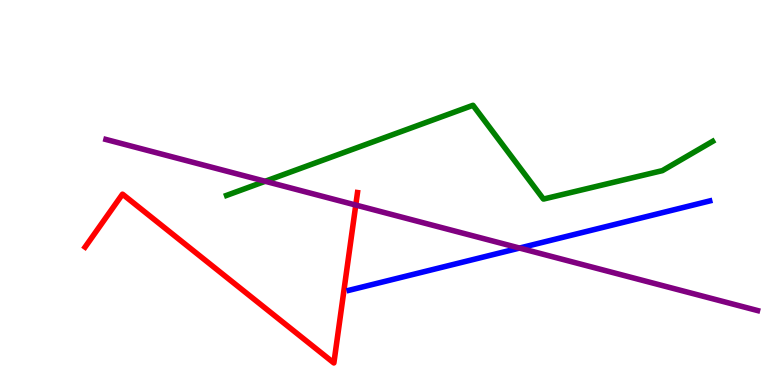[{'lines': ['blue', 'red'], 'intersections': []}, {'lines': ['green', 'red'], 'intersections': []}, {'lines': ['purple', 'red'], 'intersections': [{'x': 4.59, 'y': 4.67}]}, {'lines': ['blue', 'green'], 'intersections': []}, {'lines': ['blue', 'purple'], 'intersections': [{'x': 6.7, 'y': 3.56}]}, {'lines': ['green', 'purple'], 'intersections': [{'x': 3.42, 'y': 5.29}]}]